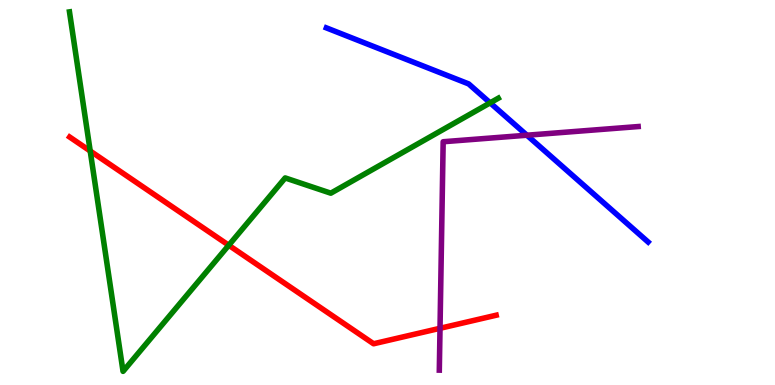[{'lines': ['blue', 'red'], 'intersections': []}, {'lines': ['green', 'red'], 'intersections': [{'x': 1.16, 'y': 6.08}, {'x': 2.95, 'y': 3.63}]}, {'lines': ['purple', 'red'], 'intersections': [{'x': 5.68, 'y': 1.47}]}, {'lines': ['blue', 'green'], 'intersections': [{'x': 6.32, 'y': 7.33}]}, {'lines': ['blue', 'purple'], 'intersections': [{'x': 6.8, 'y': 6.49}]}, {'lines': ['green', 'purple'], 'intersections': []}]